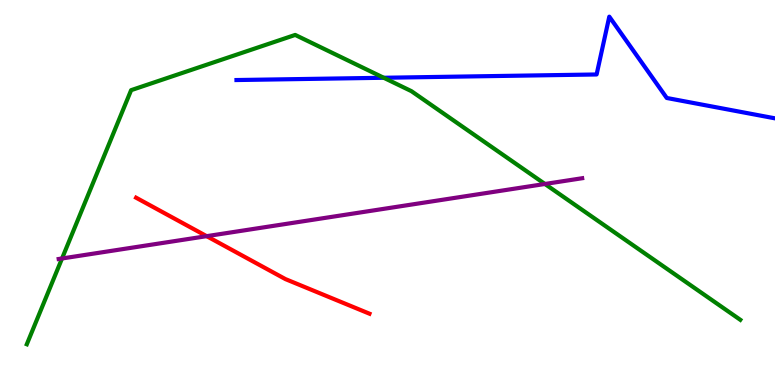[{'lines': ['blue', 'red'], 'intersections': []}, {'lines': ['green', 'red'], 'intersections': []}, {'lines': ['purple', 'red'], 'intersections': [{'x': 2.67, 'y': 3.87}]}, {'lines': ['blue', 'green'], 'intersections': [{'x': 4.95, 'y': 7.98}]}, {'lines': ['blue', 'purple'], 'intersections': []}, {'lines': ['green', 'purple'], 'intersections': [{'x': 0.8, 'y': 3.29}, {'x': 7.03, 'y': 5.22}]}]